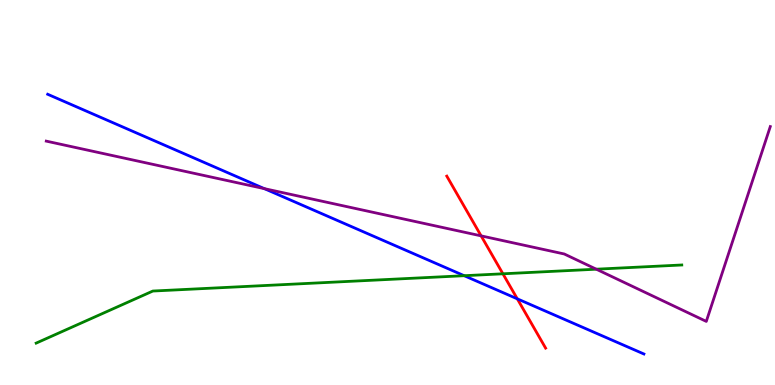[{'lines': ['blue', 'red'], 'intersections': [{'x': 6.67, 'y': 2.24}]}, {'lines': ['green', 'red'], 'intersections': [{'x': 6.49, 'y': 2.89}]}, {'lines': ['purple', 'red'], 'intersections': [{'x': 6.21, 'y': 3.87}]}, {'lines': ['blue', 'green'], 'intersections': [{'x': 5.99, 'y': 2.84}]}, {'lines': ['blue', 'purple'], 'intersections': [{'x': 3.41, 'y': 5.1}]}, {'lines': ['green', 'purple'], 'intersections': [{'x': 7.69, 'y': 3.01}]}]